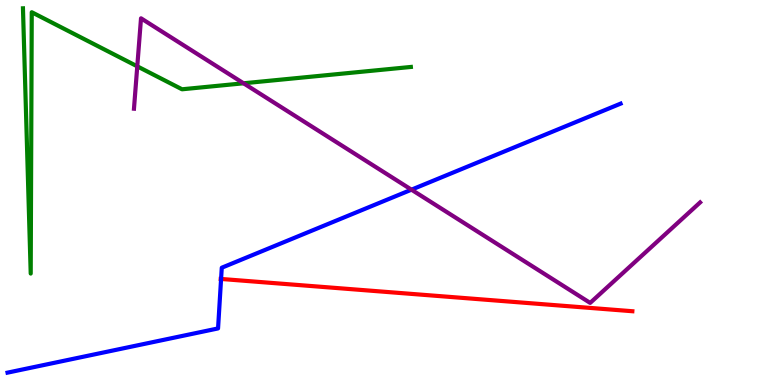[{'lines': ['blue', 'red'], 'intersections': [{'x': 2.85, 'y': 2.75}]}, {'lines': ['green', 'red'], 'intersections': []}, {'lines': ['purple', 'red'], 'intersections': []}, {'lines': ['blue', 'green'], 'intersections': []}, {'lines': ['blue', 'purple'], 'intersections': [{'x': 5.31, 'y': 5.07}]}, {'lines': ['green', 'purple'], 'intersections': [{'x': 1.77, 'y': 8.28}, {'x': 3.14, 'y': 7.84}]}]